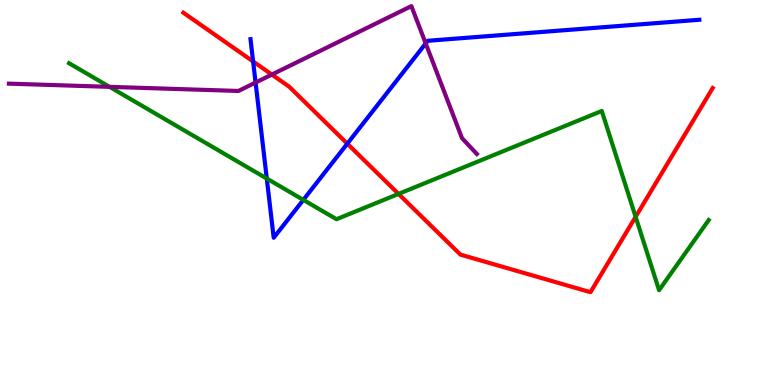[{'lines': ['blue', 'red'], 'intersections': [{'x': 3.27, 'y': 8.4}, {'x': 4.48, 'y': 6.27}]}, {'lines': ['green', 'red'], 'intersections': [{'x': 5.14, 'y': 4.96}, {'x': 8.2, 'y': 4.37}]}, {'lines': ['purple', 'red'], 'intersections': [{'x': 3.51, 'y': 8.06}]}, {'lines': ['blue', 'green'], 'intersections': [{'x': 3.44, 'y': 5.36}, {'x': 3.91, 'y': 4.81}]}, {'lines': ['blue', 'purple'], 'intersections': [{'x': 3.3, 'y': 7.86}, {'x': 5.49, 'y': 8.87}]}, {'lines': ['green', 'purple'], 'intersections': [{'x': 1.41, 'y': 7.74}]}]